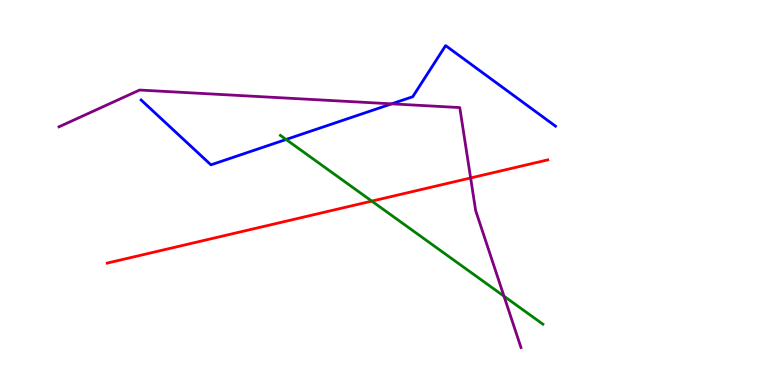[{'lines': ['blue', 'red'], 'intersections': []}, {'lines': ['green', 'red'], 'intersections': [{'x': 4.8, 'y': 4.78}]}, {'lines': ['purple', 'red'], 'intersections': [{'x': 6.07, 'y': 5.38}]}, {'lines': ['blue', 'green'], 'intersections': [{'x': 3.69, 'y': 6.38}]}, {'lines': ['blue', 'purple'], 'intersections': [{'x': 5.05, 'y': 7.3}]}, {'lines': ['green', 'purple'], 'intersections': [{'x': 6.5, 'y': 2.31}]}]